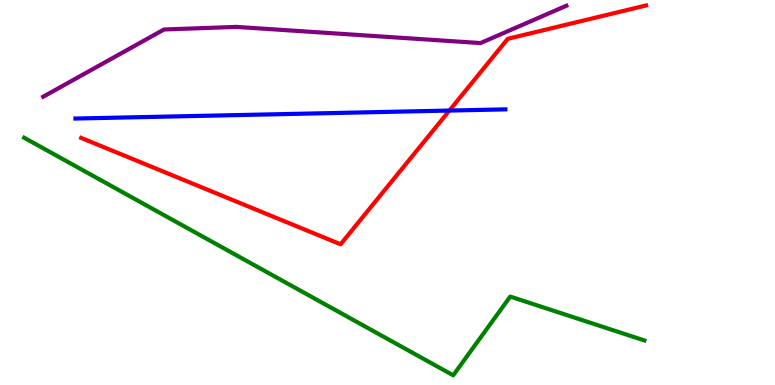[{'lines': ['blue', 'red'], 'intersections': [{'x': 5.8, 'y': 7.13}]}, {'lines': ['green', 'red'], 'intersections': []}, {'lines': ['purple', 'red'], 'intersections': []}, {'lines': ['blue', 'green'], 'intersections': []}, {'lines': ['blue', 'purple'], 'intersections': []}, {'lines': ['green', 'purple'], 'intersections': []}]